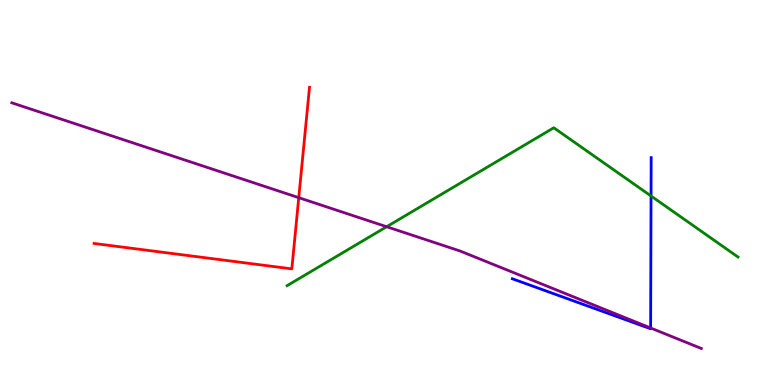[{'lines': ['blue', 'red'], 'intersections': []}, {'lines': ['green', 'red'], 'intersections': []}, {'lines': ['purple', 'red'], 'intersections': [{'x': 3.85, 'y': 4.87}]}, {'lines': ['blue', 'green'], 'intersections': [{'x': 8.4, 'y': 4.91}]}, {'lines': ['blue', 'purple'], 'intersections': [{'x': 8.4, 'y': 1.48}]}, {'lines': ['green', 'purple'], 'intersections': [{'x': 4.99, 'y': 4.11}]}]